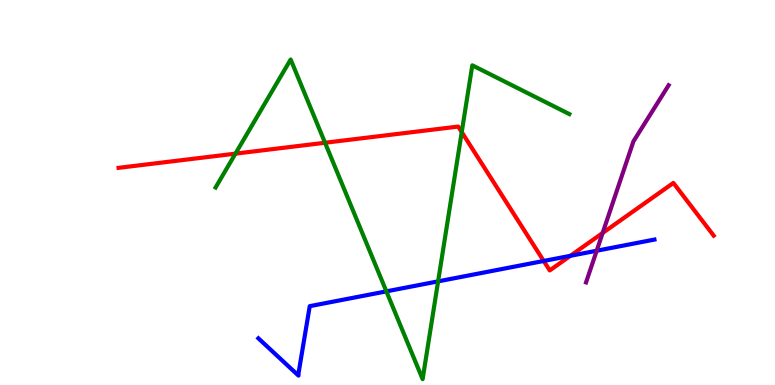[{'lines': ['blue', 'red'], 'intersections': [{'x': 7.02, 'y': 3.22}, {'x': 7.36, 'y': 3.36}]}, {'lines': ['green', 'red'], 'intersections': [{'x': 3.04, 'y': 6.01}, {'x': 4.19, 'y': 6.29}, {'x': 5.96, 'y': 6.57}]}, {'lines': ['purple', 'red'], 'intersections': [{'x': 7.78, 'y': 3.95}]}, {'lines': ['blue', 'green'], 'intersections': [{'x': 4.99, 'y': 2.43}, {'x': 5.65, 'y': 2.69}]}, {'lines': ['blue', 'purple'], 'intersections': [{'x': 7.7, 'y': 3.49}]}, {'lines': ['green', 'purple'], 'intersections': []}]